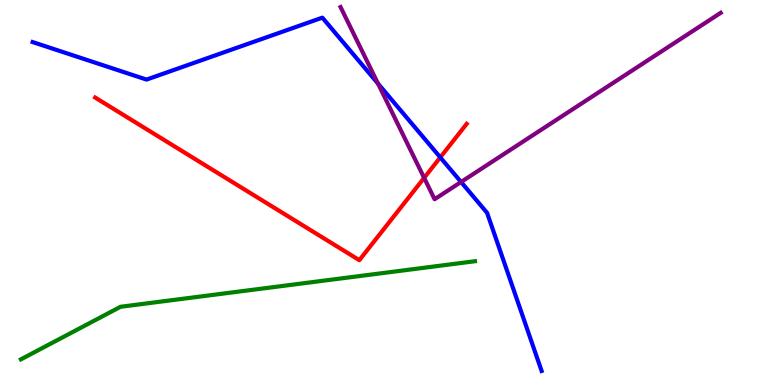[{'lines': ['blue', 'red'], 'intersections': [{'x': 5.68, 'y': 5.91}]}, {'lines': ['green', 'red'], 'intersections': []}, {'lines': ['purple', 'red'], 'intersections': [{'x': 5.47, 'y': 5.38}]}, {'lines': ['blue', 'green'], 'intersections': []}, {'lines': ['blue', 'purple'], 'intersections': [{'x': 4.88, 'y': 7.83}, {'x': 5.95, 'y': 5.27}]}, {'lines': ['green', 'purple'], 'intersections': []}]